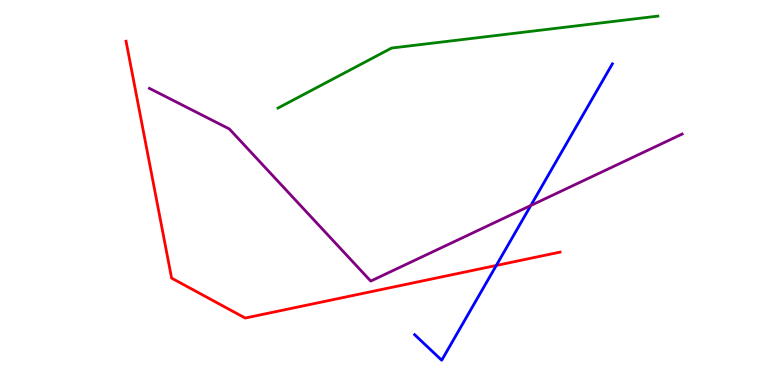[{'lines': ['blue', 'red'], 'intersections': [{'x': 6.4, 'y': 3.1}]}, {'lines': ['green', 'red'], 'intersections': []}, {'lines': ['purple', 'red'], 'intersections': []}, {'lines': ['blue', 'green'], 'intersections': []}, {'lines': ['blue', 'purple'], 'intersections': [{'x': 6.85, 'y': 4.66}]}, {'lines': ['green', 'purple'], 'intersections': []}]